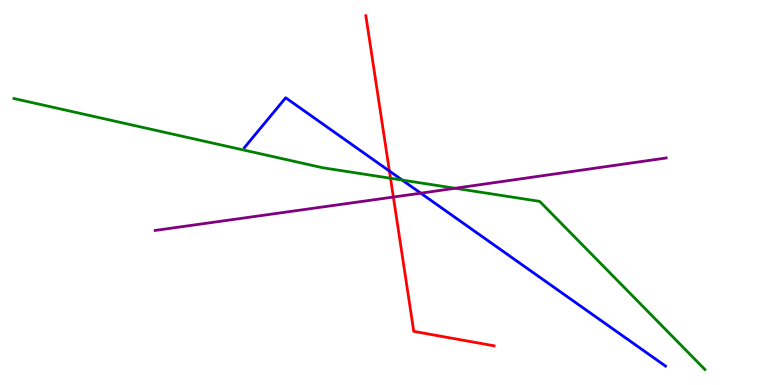[{'lines': ['blue', 'red'], 'intersections': [{'x': 5.02, 'y': 5.56}]}, {'lines': ['green', 'red'], 'intersections': [{'x': 5.04, 'y': 5.37}]}, {'lines': ['purple', 'red'], 'intersections': [{'x': 5.08, 'y': 4.88}]}, {'lines': ['blue', 'green'], 'intersections': [{'x': 5.19, 'y': 5.32}]}, {'lines': ['blue', 'purple'], 'intersections': [{'x': 5.43, 'y': 4.98}]}, {'lines': ['green', 'purple'], 'intersections': [{'x': 5.87, 'y': 5.11}]}]